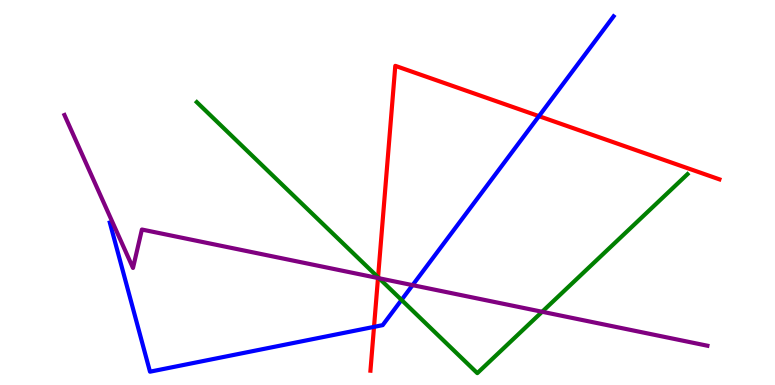[{'lines': ['blue', 'red'], 'intersections': [{'x': 4.83, 'y': 1.51}, {'x': 6.95, 'y': 6.98}]}, {'lines': ['green', 'red'], 'intersections': [{'x': 4.88, 'y': 2.8}]}, {'lines': ['purple', 'red'], 'intersections': [{'x': 4.88, 'y': 2.78}]}, {'lines': ['blue', 'green'], 'intersections': [{'x': 5.18, 'y': 2.21}]}, {'lines': ['blue', 'purple'], 'intersections': [{'x': 5.32, 'y': 2.59}]}, {'lines': ['green', 'purple'], 'intersections': [{'x': 4.89, 'y': 2.77}, {'x': 7.0, 'y': 1.9}]}]